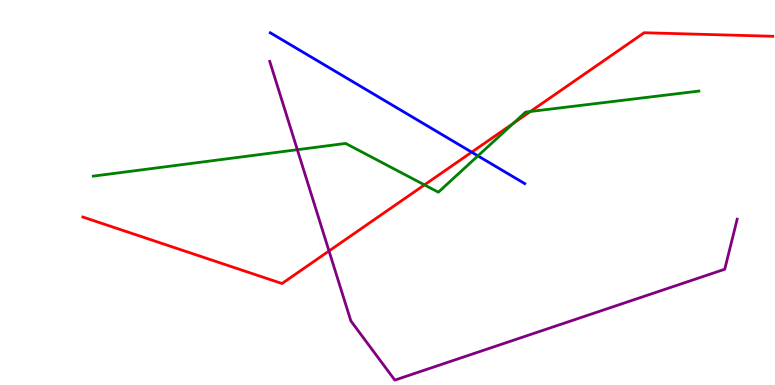[{'lines': ['blue', 'red'], 'intersections': [{'x': 6.09, 'y': 6.05}]}, {'lines': ['green', 'red'], 'intersections': [{'x': 5.48, 'y': 5.2}, {'x': 6.63, 'y': 6.8}, {'x': 6.84, 'y': 7.1}]}, {'lines': ['purple', 'red'], 'intersections': [{'x': 4.25, 'y': 3.48}]}, {'lines': ['blue', 'green'], 'intersections': [{'x': 6.17, 'y': 5.95}]}, {'lines': ['blue', 'purple'], 'intersections': []}, {'lines': ['green', 'purple'], 'intersections': [{'x': 3.84, 'y': 6.11}]}]